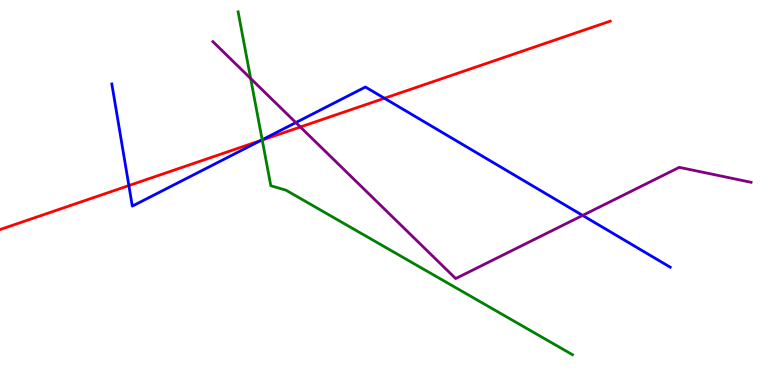[{'lines': ['blue', 'red'], 'intersections': [{'x': 1.66, 'y': 5.18}, {'x': 3.36, 'y': 6.35}, {'x': 4.96, 'y': 7.45}]}, {'lines': ['green', 'red'], 'intersections': [{'x': 3.38, 'y': 6.36}]}, {'lines': ['purple', 'red'], 'intersections': [{'x': 3.88, 'y': 6.7}]}, {'lines': ['blue', 'green'], 'intersections': [{'x': 3.38, 'y': 6.37}]}, {'lines': ['blue', 'purple'], 'intersections': [{'x': 3.82, 'y': 6.82}, {'x': 7.52, 'y': 4.4}]}, {'lines': ['green', 'purple'], 'intersections': [{'x': 3.23, 'y': 7.96}]}]